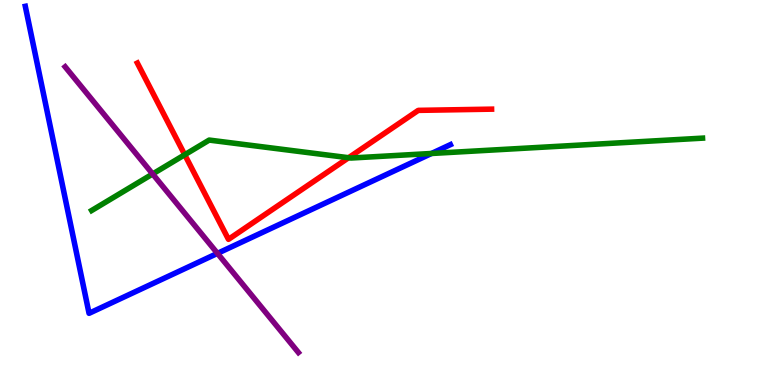[{'lines': ['blue', 'red'], 'intersections': []}, {'lines': ['green', 'red'], 'intersections': [{'x': 2.38, 'y': 5.98}, {'x': 4.5, 'y': 5.9}]}, {'lines': ['purple', 'red'], 'intersections': []}, {'lines': ['blue', 'green'], 'intersections': [{'x': 5.57, 'y': 6.01}]}, {'lines': ['blue', 'purple'], 'intersections': [{'x': 2.81, 'y': 3.42}]}, {'lines': ['green', 'purple'], 'intersections': [{'x': 1.97, 'y': 5.48}]}]